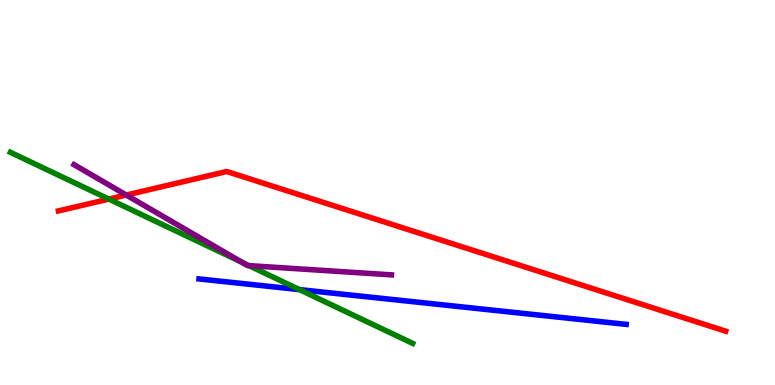[{'lines': ['blue', 'red'], 'intersections': []}, {'lines': ['green', 'red'], 'intersections': [{'x': 1.41, 'y': 4.83}]}, {'lines': ['purple', 'red'], 'intersections': [{'x': 1.63, 'y': 4.93}]}, {'lines': ['blue', 'green'], 'intersections': [{'x': 3.86, 'y': 2.48}]}, {'lines': ['blue', 'purple'], 'intersections': []}, {'lines': ['green', 'purple'], 'intersections': [{'x': 3.12, 'y': 3.19}, {'x': 3.21, 'y': 3.1}]}]